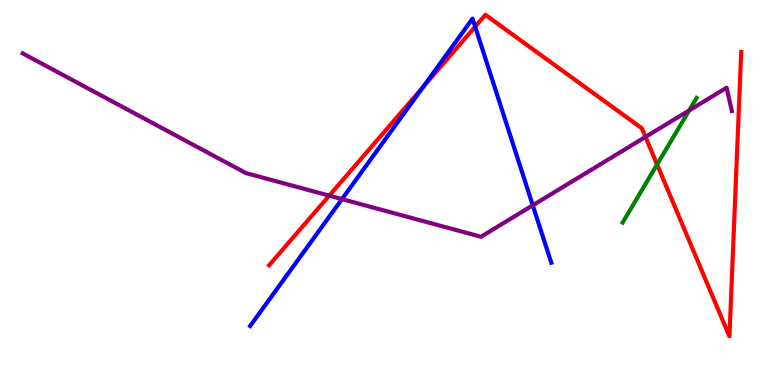[{'lines': ['blue', 'red'], 'intersections': [{'x': 5.46, 'y': 7.75}, {'x': 6.13, 'y': 9.31}]}, {'lines': ['green', 'red'], 'intersections': [{'x': 8.48, 'y': 5.73}]}, {'lines': ['purple', 'red'], 'intersections': [{'x': 4.25, 'y': 4.92}, {'x': 8.33, 'y': 6.44}]}, {'lines': ['blue', 'green'], 'intersections': []}, {'lines': ['blue', 'purple'], 'intersections': [{'x': 4.41, 'y': 4.83}, {'x': 6.87, 'y': 4.67}]}, {'lines': ['green', 'purple'], 'intersections': [{'x': 8.89, 'y': 7.13}]}]